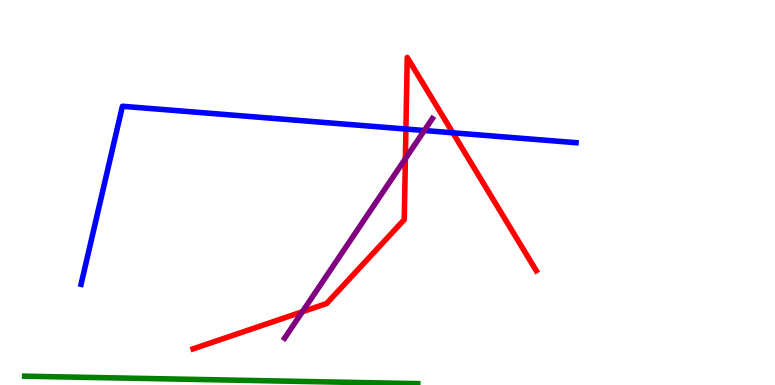[{'lines': ['blue', 'red'], 'intersections': [{'x': 5.24, 'y': 6.65}, {'x': 5.84, 'y': 6.55}]}, {'lines': ['green', 'red'], 'intersections': []}, {'lines': ['purple', 'red'], 'intersections': [{'x': 3.9, 'y': 1.9}, {'x': 5.23, 'y': 5.88}]}, {'lines': ['blue', 'green'], 'intersections': []}, {'lines': ['blue', 'purple'], 'intersections': [{'x': 5.48, 'y': 6.61}]}, {'lines': ['green', 'purple'], 'intersections': []}]